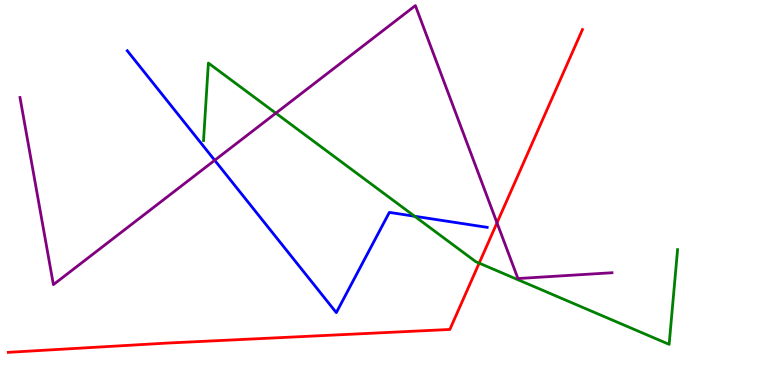[{'lines': ['blue', 'red'], 'intersections': []}, {'lines': ['green', 'red'], 'intersections': [{'x': 6.18, 'y': 3.17}]}, {'lines': ['purple', 'red'], 'intersections': [{'x': 6.41, 'y': 4.21}]}, {'lines': ['blue', 'green'], 'intersections': [{'x': 5.35, 'y': 4.38}]}, {'lines': ['blue', 'purple'], 'intersections': [{'x': 2.77, 'y': 5.84}]}, {'lines': ['green', 'purple'], 'intersections': [{'x': 3.56, 'y': 7.06}]}]